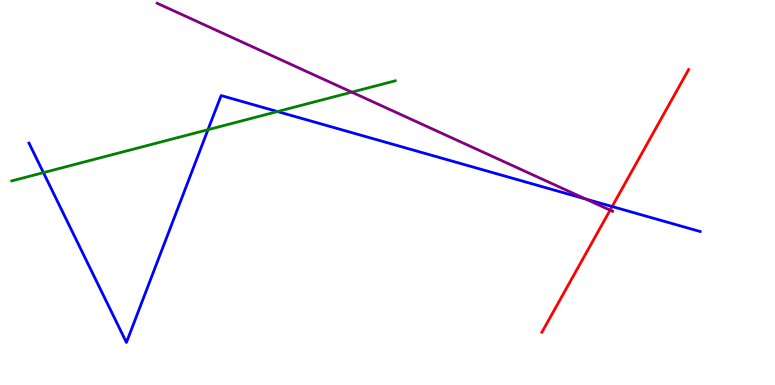[{'lines': ['blue', 'red'], 'intersections': [{'x': 7.9, 'y': 4.64}]}, {'lines': ['green', 'red'], 'intersections': []}, {'lines': ['purple', 'red'], 'intersections': [{'x': 7.87, 'y': 4.54}]}, {'lines': ['blue', 'green'], 'intersections': [{'x': 0.56, 'y': 5.52}, {'x': 2.68, 'y': 6.63}, {'x': 3.58, 'y': 7.1}]}, {'lines': ['blue', 'purple'], 'intersections': [{'x': 7.56, 'y': 4.83}]}, {'lines': ['green', 'purple'], 'intersections': [{'x': 4.54, 'y': 7.61}]}]